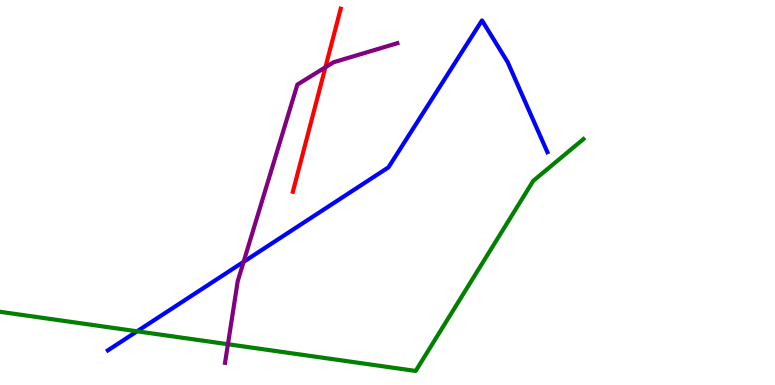[{'lines': ['blue', 'red'], 'intersections': []}, {'lines': ['green', 'red'], 'intersections': []}, {'lines': ['purple', 'red'], 'intersections': [{'x': 4.2, 'y': 8.25}]}, {'lines': ['blue', 'green'], 'intersections': [{'x': 1.77, 'y': 1.39}]}, {'lines': ['blue', 'purple'], 'intersections': [{'x': 3.14, 'y': 3.2}]}, {'lines': ['green', 'purple'], 'intersections': [{'x': 2.94, 'y': 1.06}]}]